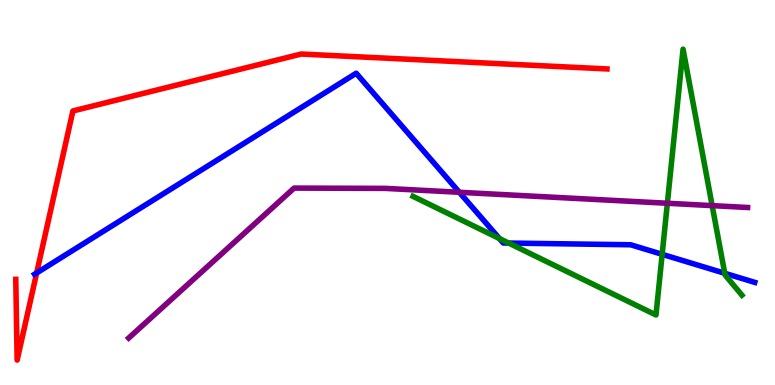[{'lines': ['blue', 'red'], 'intersections': [{'x': 0.473, 'y': 2.91}]}, {'lines': ['green', 'red'], 'intersections': []}, {'lines': ['purple', 'red'], 'intersections': []}, {'lines': ['blue', 'green'], 'intersections': [{'x': 6.44, 'y': 3.8}, {'x': 6.56, 'y': 3.69}, {'x': 8.54, 'y': 3.39}, {'x': 9.35, 'y': 2.9}]}, {'lines': ['blue', 'purple'], 'intersections': [{'x': 5.93, 'y': 5.01}]}, {'lines': ['green', 'purple'], 'intersections': [{'x': 8.61, 'y': 4.72}, {'x': 9.19, 'y': 4.66}]}]